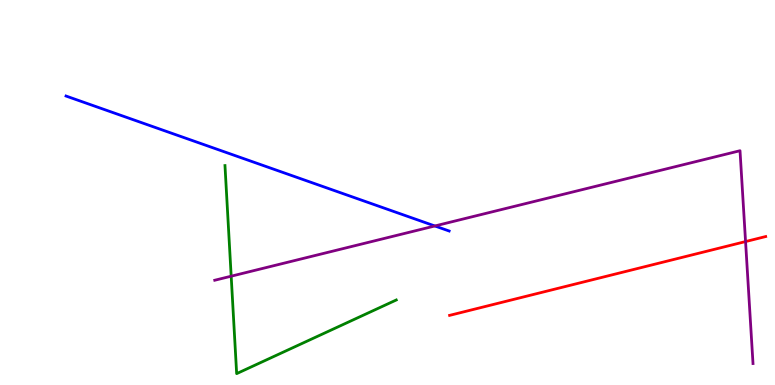[{'lines': ['blue', 'red'], 'intersections': []}, {'lines': ['green', 'red'], 'intersections': []}, {'lines': ['purple', 'red'], 'intersections': [{'x': 9.62, 'y': 3.73}]}, {'lines': ['blue', 'green'], 'intersections': []}, {'lines': ['blue', 'purple'], 'intersections': [{'x': 5.61, 'y': 4.13}]}, {'lines': ['green', 'purple'], 'intersections': [{'x': 2.98, 'y': 2.83}]}]